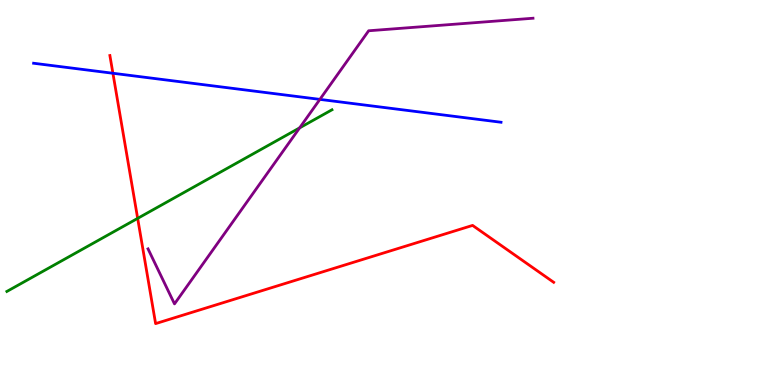[{'lines': ['blue', 'red'], 'intersections': [{'x': 1.46, 'y': 8.1}]}, {'lines': ['green', 'red'], 'intersections': [{'x': 1.78, 'y': 4.33}]}, {'lines': ['purple', 'red'], 'intersections': []}, {'lines': ['blue', 'green'], 'intersections': []}, {'lines': ['blue', 'purple'], 'intersections': [{'x': 4.13, 'y': 7.42}]}, {'lines': ['green', 'purple'], 'intersections': [{'x': 3.87, 'y': 6.68}]}]